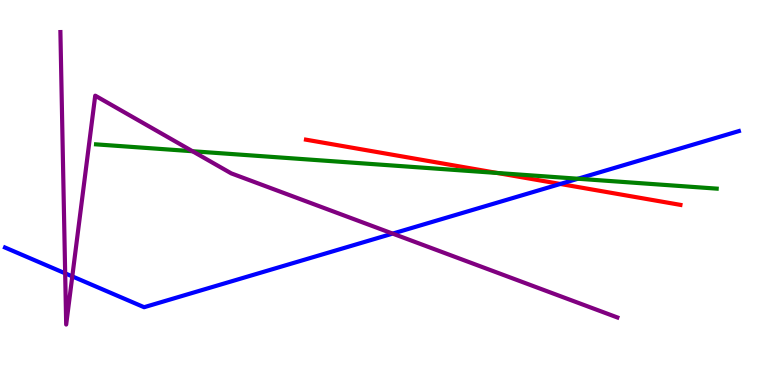[{'lines': ['blue', 'red'], 'intersections': [{'x': 7.23, 'y': 5.22}]}, {'lines': ['green', 'red'], 'intersections': [{'x': 6.42, 'y': 5.51}]}, {'lines': ['purple', 'red'], 'intersections': []}, {'lines': ['blue', 'green'], 'intersections': [{'x': 7.46, 'y': 5.36}]}, {'lines': ['blue', 'purple'], 'intersections': [{'x': 0.841, 'y': 2.9}, {'x': 0.933, 'y': 2.82}, {'x': 5.07, 'y': 3.93}]}, {'lines': ['green', 'purple'], 'intersections': [{'x': 2.48, 'y': 6.07}]}]